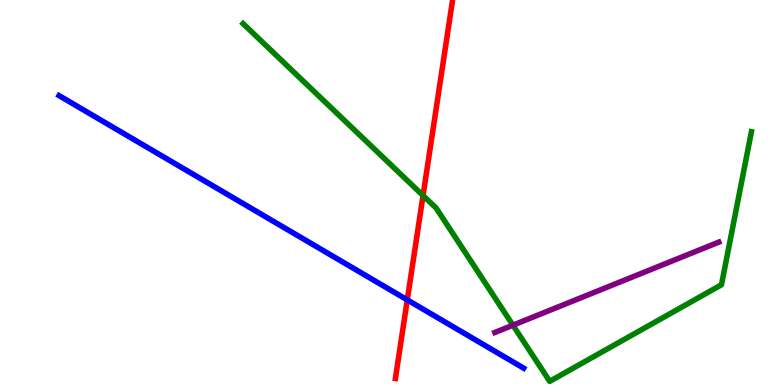[{'lines': ['blue', 'red'], 'intersections': [{'x': 5.26, 'y': 2.21}]}, {'lines': ['green', 'red'], 'intersections': [{'x': 5.46, 'y': 4.92}]}, {'lines': ['purple', 'red'], 'intersections': []}, {'lines': ['blue', 'green'], 'intersections': []}, {'lines': ['blue', 'purple'], 'intersections': []}, {'lines': ['green', 'purple'], 'intersections': [{'x': 6.62, 'y': 1.55}]}]